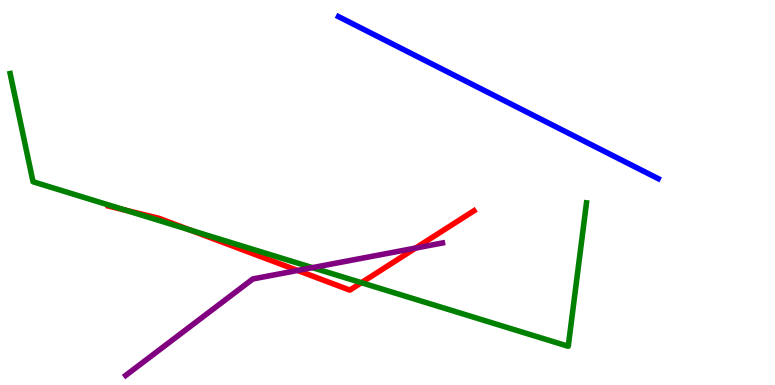[{'lines': ['blue', 'red'], 'intersections': []}, {'lines': ['green', 'red'], 'intersections': [{'x': 1.62, 'y': 4.54}, {'x': 2.45, 'y': 4.02}, {'x': 4.66, 'y': 2.66}]}, {'lines': ['purple', 'red'], 'intersections': [{'x': 3.84, 'y': 2.98}, {'x': 5.36, 'y': 3.56}]}, {'lines': ['blue', 'green'], 'intersections': []}, {'lines': ['blue', 'purple'], 'intersections': []}, {'lines': ['green', 'purple'], 'intersections': [{'x': 4.03, 'y': 3.05}]}]